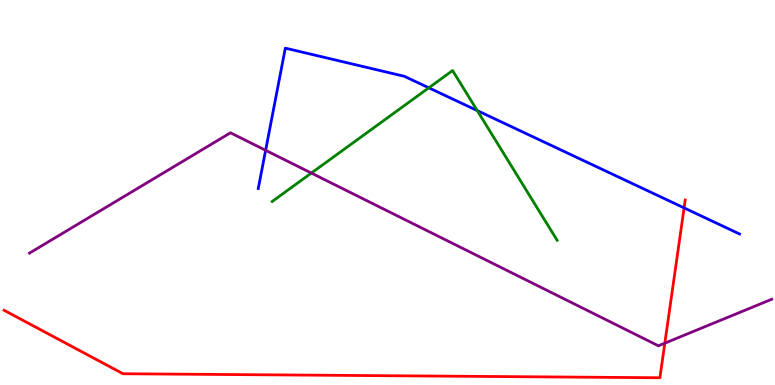[{'lines': ['blue', 'red'], 'intersections': [{'x': 8.83, 'y': 4.6}]}, {'lines': ['green', 'red'], 'intersections': []}, {'lines': ['purple', 'red'], 'intersections': [{'x': 8.58, 'y': 1.09}]}, {'lines': ['blue', 'green'], 'intersections': [{'x': 5.53, 'y': 7.72}, {'x': 6.16, 'y': 7.13}]}, {'lines': ['blue', 'purple'], 'intersections': [{'x': 3.43, 'y': 6.1}]}, {'lines': ['green', 'purple'], 'intersections': [{'x': 4.02, 'y': 5.5}]}]